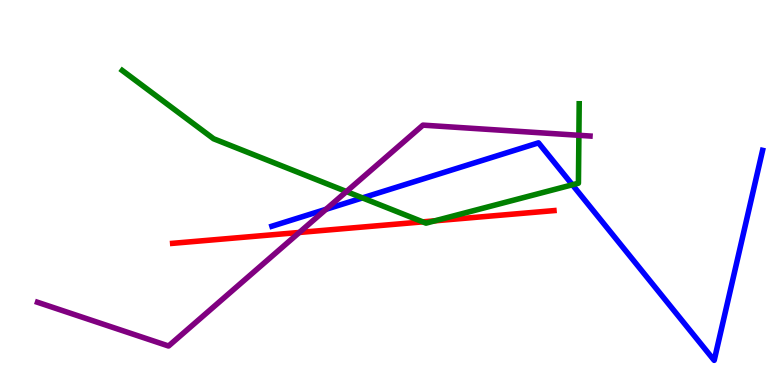[{'lines': ['blue', 'red'], 'intersections': []}, {'lines': ['green', 'red'], 'intersections': [{'x': 5.46, 'y': 4.24}, {'x': 5.61, 'y': 4.26}]}, {'lines': ['purple', 'red'], 'intersections': [{'x': 3.86, 'y': 3.96}]}, {'lines': ['blue', 'green'], 'intersections': [{'x': 4.68, 'y': 4.86}, {'x': 7.39, 'y': 5.2}]}, {'lines': ['blue', 'purple'], 'intersections': [{'x': 4.21, 'y': 4.56}]}, {'lines': ['green', 'purple'], 'intersections': [{'x': 4.47, 'y': 5.02}, {'x': 7.47, 'y': 6.49}]}]